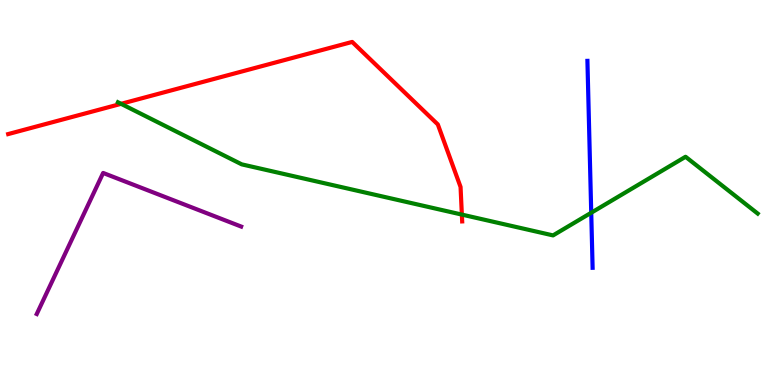[{'lines': ['blue', 'red'], 'intersections': []}, {'lines': ['green', 'red'], 'intersections': [{'x': 1.56, 'y': 7.3}, {'x': 5.96, 'y': 4.43}]}, {'lines': ['purple', 'red'], 'intersections': []}, {'lines': ['blue', 'green'], 'intersections': [{'x': 7.63, 'y': 4.47}]}, {'lines': ['blue', 'purple'], 'intersections': []}, {'lines': ['green', 'purple'], 'intersections': []}]